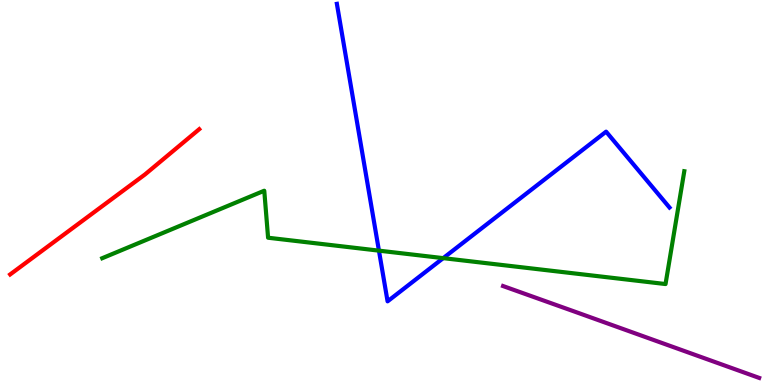[{'lines': ['blue', 'red'], 'intersections': []}, {'lines': ['green', 'red'], 'intersections': []}, {'lines': ['purple', 'red'], 'intersections': []}, {'lines': ['blue', 'green'], 'intersections': [{'x': 4.89, 'y': 3.49}, {'x': 5.72, 'y': 3.3}]}, {'lines': ['blue', 'purple'], 'intersections': []}, {'lines': ['green', 'purple'], 'intersections': []}]